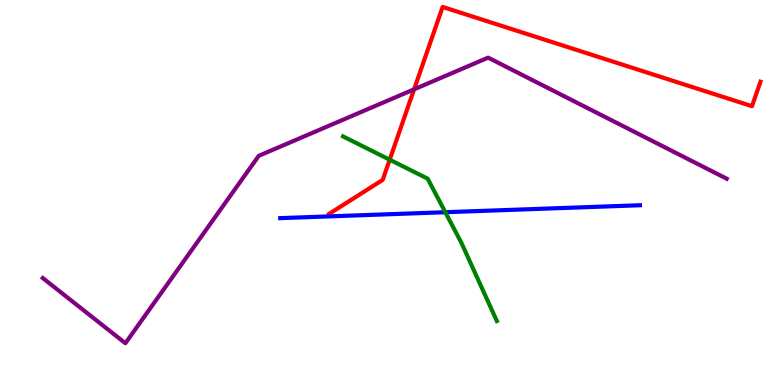[{'lines': ['blue', 'red'], 'intersections': []}, {'lines': ['green', 'red'], 'intersections': [{'x': 5.03, 'y': 5.85}]}, {'lines': ['purple', 'red'], 'intersections': [{'x': 5.34, 'y': 7.68}]}, {'lines': ['blue', 'green'], 'intersections': [{'x': 5.75, 'y': 4.49}]}, {'lines': ['blue', 'purple'], 'intersections': []}, {'lines': ['green', 'purple'], 'intersections': []}]